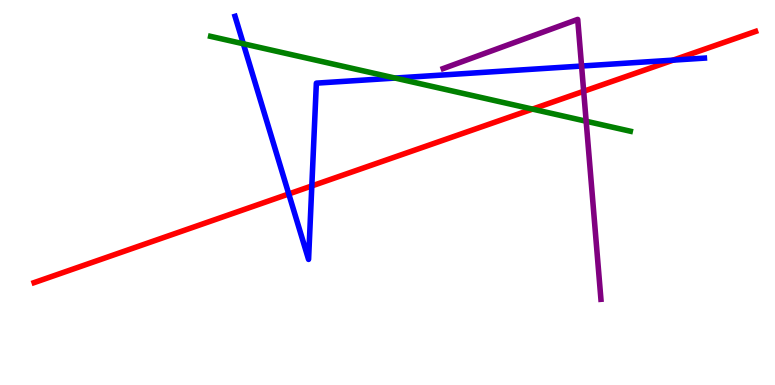[{'lines': ['blue', 'red'], 'intersections': [{'x': 3.73, 'y': 4.96}, {'x': 4.02, 'y': 5.17}, {'x': 8.69, 'y': 8.44}]}, {'lines': ['green', 'red'], 'intersections': [{'x': 6.87, 'y': 7.17}]}, {'lines': ['purple', 'red'], 'intersections': [{'x': 7.53, 'y': 7.63}]}, {'lines': ['blue', 'green'], 'intersections': [{'x': 3.14, 'y': 8.86}, {'x': 5.1, 'y': 7.97}]}, {'lines': ['blue', 'purple'], 'intersections': [{'x': 7.5, 'y': 8.28}]}, {'lines': ['green', 'purple'], 'intersections': [{'x': 7.56, 'y': 6.85}]}]